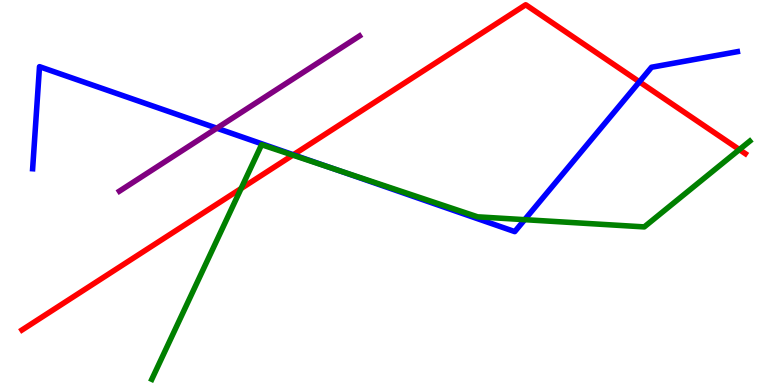[{'lines': ['blue', 'red'], 'intersections': [{'x': 3.79, 'y': 5.98}, {'x': 8.25, 'y': 7.87}]}, {'lines': ['green', 'red'], 'intersections': [{'x': 3.11, 'y': 5.1}, {'x': 3.78, 'y': 5.97}, {'x': 9.54, 'y': 6.11}]}, {'lines': ['purple', 'red'], 'intersections': []}, {'lines': ['blue', 'green'], 'intersections': [{'x': 4.32, 'y': 5.61}, {'x': 6.77, 'y': 4.29}]}, {'lines': ['blue', 'purple'], 'intersections': [{'x': 2.8, 'y': 6.67}]}, {'lines': ['green', 'purple'], 'intersections': []}]